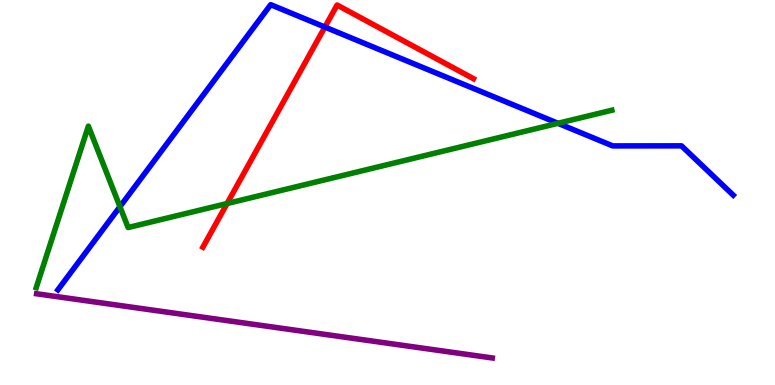[{'lines': ['blue', 'red'], 'intersections': [{'x': 4.19, 'y': 9.3}]}, {'lines': ['green', 'red'], 'intersections': [{'x': 2.93, 'y': 4.71}]}, {'lines': ['purple', 'red'], 'intersections': []}, {'lines': ['blue', 'green'], 'intersections': [{'x': 1.55, 'y': 4.63}, {'x': 7.2, 'y': 6.8}]}, {'lines': ['blue', 'purple'], 'intersections': []}, {'lines': ['green', 'purple'], 'intersections': []}]